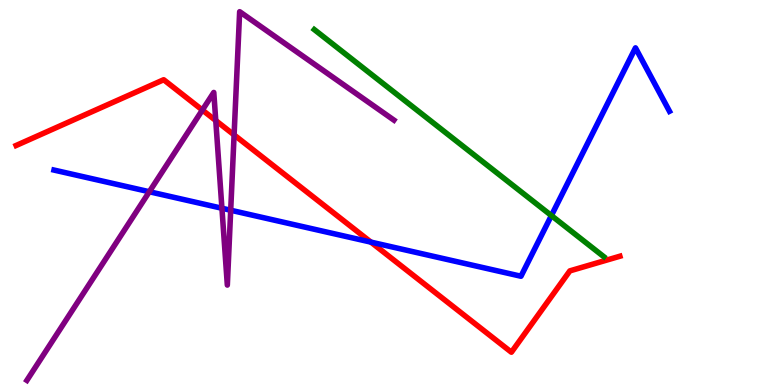[{'lines': ['blue', 'red'], 'intersections': [{'x': 4.79, 'y': 3.71}]}, {'lines': ['green', 'red'], 'intersections': []}, {'lines': ['purple', 'red'], 'intersections': [{'x': 2.61, 'y': 7.14}, {'x': 2.78, 'y': 6.87}, {'x': 3.02, 'y': 6.5}]}, {'lines': ['blue', 'green'], 'intersections': [{'x': 7.11, 'y': 4.4}]}, {'lines': ['blue', 'purple'], 'intersections': [{'x': 1.93, 'y': 5.02}, {'x': 2.86, 'y': 4.59}, {'x': 2.98, 'y': 4.54}]}, {'lines': ['green', 'purple'], 'intersections': []}]